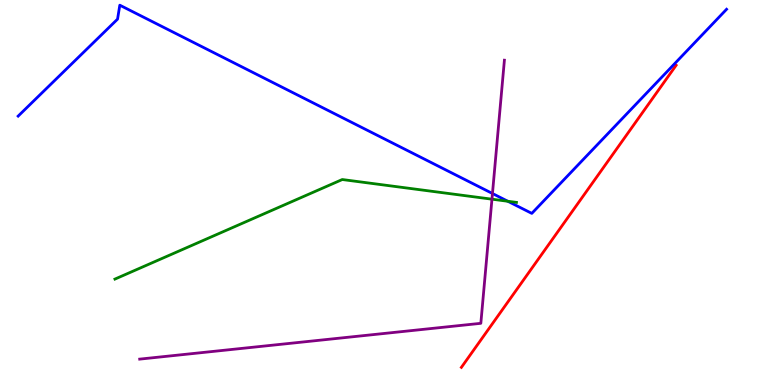[{'lines': ['blue', 'red'], 'intersections': []}, {'lines': ['green', 'red'], 'intersections': []}, {'lines': ['purple', 'red'], 'intersections': []}, {'lines': ['blue', 'green'], 'intersections': [{'x': 6.55, 'y': 4.77}]}, {'lines': ['blue', 'purple'], 'intersections': [{'x': 6.35, 'y': 4.97}]}, {'lines': ['green', 'purple'], 'intersections': [{'x': 6.35, 'y': 4.83}]}]